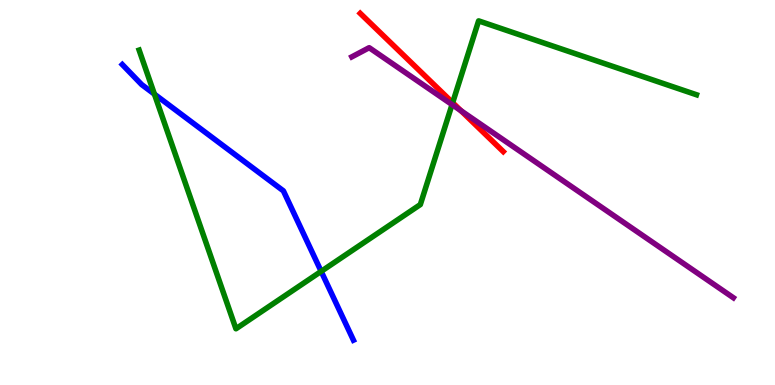[{'lines': ['blue', 'red'], 'intersections': []}, {'lines': ['green', 'red'], 'intersections': [{'x': 5.84, 'y': 7.33}]}, {'lines': ['purple', 'red'], 'intersections': [{'x': 5.95, 'y': 7.12}]}, {'lines': ['blue', 'green'], 'intersections': [{'x': 1.99, 'y': 7.55}, {'x': 4.14, 'y': 2.95}]}, {'lines': ['blue', 'purple'], 'intersections': []}, {'lines': ['green', 'purple'], 'intersections': [{'x': 5.83, 'y': 7.28}]}]